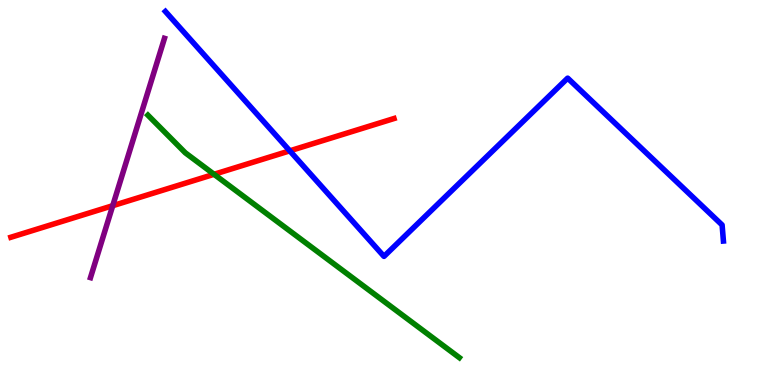[{'lines': ['blue', 'red'], 'intersections': [{'x': 3.74, 'y': 6.08}]}, {'lines': ['green', 'red'], 'intersections': [{'x': 2.76, 'y': 5.47}]}, {'lines': ['purple', 'red'], 'intersections': [{'x': 1.45, 'y': 4.66}]}, {'lines': ['blue', 'green'], 'intersections': []}, {'lines': ['blue', 'purple'], 'intersections': []}, {'lines': ['green', 'purple'], 'intersections': []}]